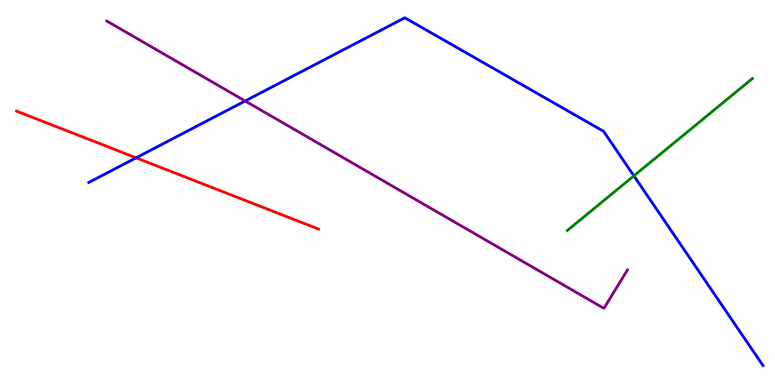[{'lines': ['blue', 'red'], 'intersections': [{'x': 1.76, 'y': 5.9}]}, {'lines': ['green', 'red'], 'intersections': []}, {'lines': ['purple', 'red'], 'intersections': []}, {'lines': ['blue', 'green'], 'intersections': [{'x': 8.18, 'y': 5.43}]}, {'lines': ['blue', 'purple'], 'intersections': [{'x': 3.16, 'y': 7.38}]}, {'lines': ['green', 'purple'], 'intersections': []}]